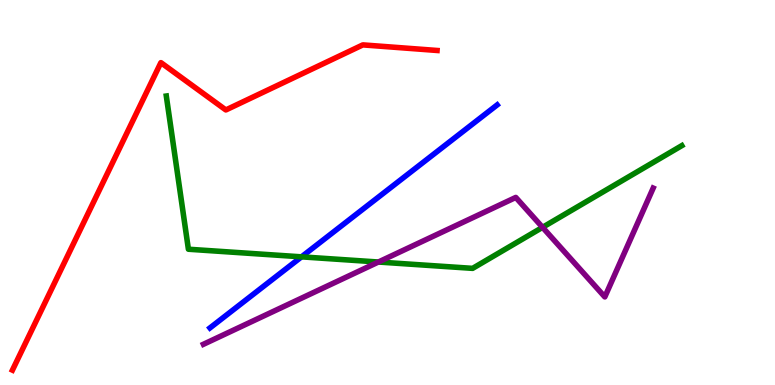[{'lines': ['blue', 'red'], 'intersections': []}, {'lines': ['green', 'red'], 'intersections': []}, {'lines': ['purple', 'red'], 'intersections': []}, {'lines': ['blue', 'green'], 'intersections': [{'x': 3.89, 'y': 3.33}]}, {'lines': ['blue', 'purple'], 'intersections': []}, {'lines': ['green', 'purple'], 'intersections': [{'x': 4.88, 'y': 3.19}, {'x': 7.0, 'y': 4.1}]}]